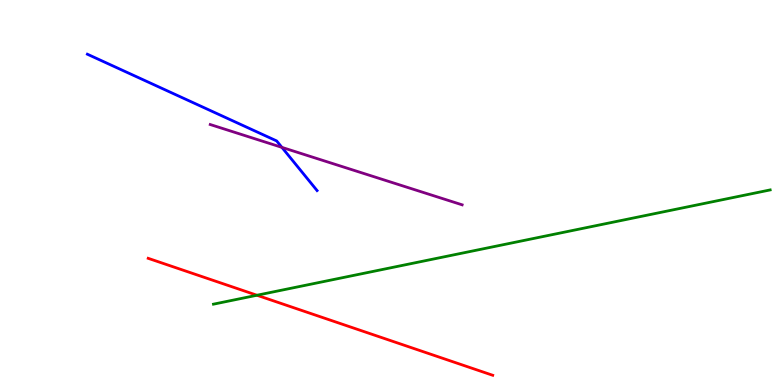[{'lines': ['blue', 'red'], 'intersections': []}, {'lines': ['green', 'red'], 'intersections': [{'x': 3.32, 'y': 2.33}]}, {'lines': ['purple', 'red'], 'intersections': []}, {'lines': ['blue', 'green'], 'intersections': []}, {'lines': ['blue', 'purple'], 'intersections': [{'x': 3.64, 'y': 6.17}]}, {'lines': ['green', 'purple'], 'intersections': []}]